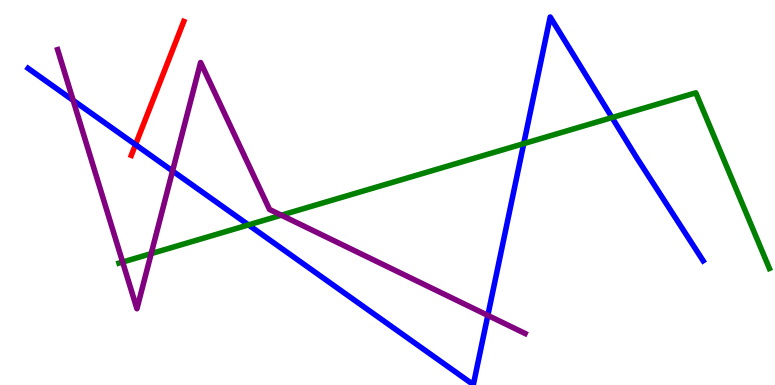[{'lines': ['blue', 'red'], 'intersections': [{'x': 1.75, 'y': 6.24}]}, {'lines': ['green', 'red'], 'intersections': []}, {'lines': ['purple', 'red'], 'intersections': []}, {'lines': ['blue', 'green'], 'intersections': [{'x': 3.21, 'y': 4.16}, {'x': 6.76, 'y': 6.27}, {'x': 7.9, 'y': 6.95}]}, {'lines': ['blue', 'purple'], 'intersections': [{'x': 0.944, 'y': 7.39}, {'x': 2.23, 'y': 5.56}, {'x': 6.29, 'y': 1.81}]}, {'lines': ['green', 'purple'], 'intersections': [{'x': 1.58, 'y': 3.19}, {'x': 1.95, 'y': 3.41}, {'x': 3.63, 'y': 4.41}]}]